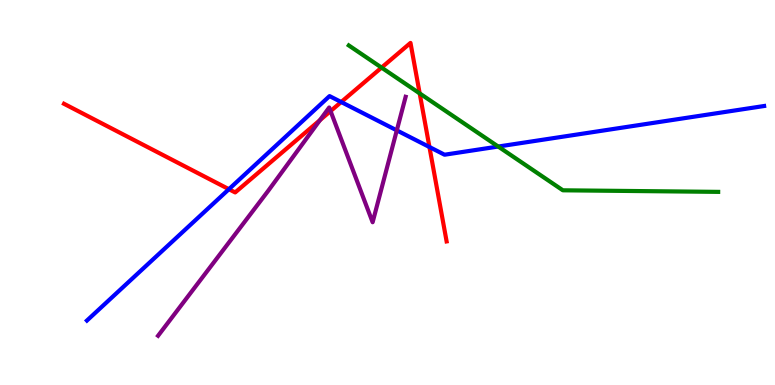[{'lines': ['blue', 'red'], 'intersections': [{'x': 2.95, 'y': 5.09}, {'x': 4.4, 'y': 7.35}, {'x': 5.54, 'y': 6.18}]}, {'lines': ['green', 'red'], 'intersections': [{'x': 4.92, 'y': 8.24}, {'x': 5.42, 'y': 7.57}]}, {'lines': ['purple', 'red'], 'intersections': [{'x': 4.13, 'y': 6.88}, {'x': 4.27, 'y': 7.11}]}, {'lines': ['blue', 'green'], 'intersections': [{'x': 6.43, 'y': 6.19}]}, {'lines': ['blue', 'purple'], 'intersections': [{'x': 5.12, 'y': 6.61}]}, {'lines': ['green', 'purple'], 'intersections': []}]